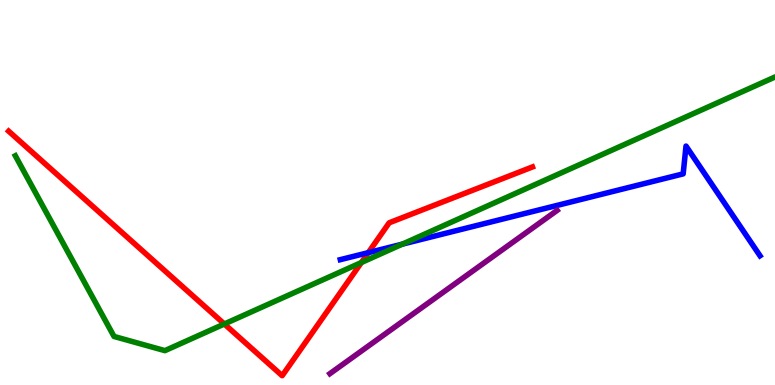[{'lines': ['blue', 'red'], 'intersections': [{'x': 4.75, 'y': 3.44}]}, {'lines': ['green', 'red'], 'intersections': [{'x': 2.89, 'y': 1.58}, {'x': 4.66, 'y': 3.18}]}, {'lines': ['purple', 'red'], 'intersections': []}, {'lines': ['blue', 'green'], 'intersections': [{'x': 5.19, 'y': 3.66}]}, {'lines': ['blue', 'purple'], 'intersections': []}, {'lines': ['green', 'purple'], 'intersections': []}]